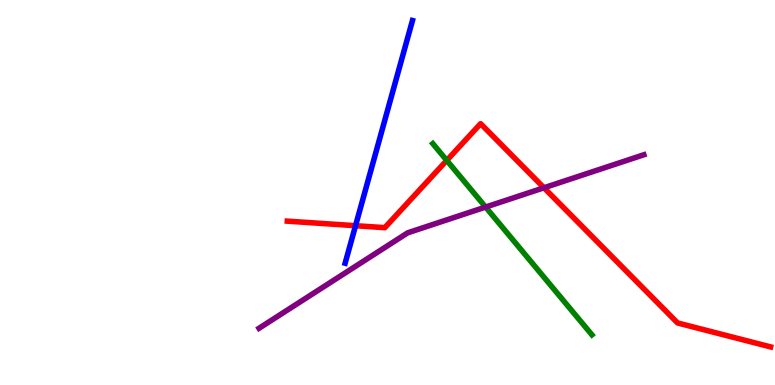[{'lines': ['blue', 'red'], 'intersections': [{'x': 4.59, 'y': 4.14}]}, {'lines': ['green', 'red'], 'intersections': [{'x': 5.76, 'y': 5.83}]}, {'lines': ['purple', 'red'], 'intersections': [{'x': 7.02, 'y': 5.12}]}, {'lines': ['blue', 'green'], 'intersections': []}, {'lines': ['blue', 'purple'], 'intersections': []}, {'lines': ['green', 'purple'], 'intersections': [{'x': 6.27, 'y': 4.62}]}]